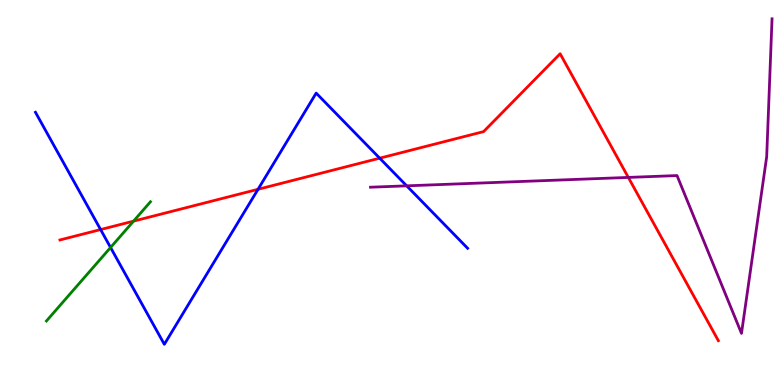[{'lines': ['blue', 'red'], 'intersections': [{'x': 1.3, 'y': 4.04}, {'x': 3.33, 'y': 5.08}, {'x': 4.9, 'y': 5.89}]}, {'lines': ['green', 'red'], 'intersections': [{'x': 1.72, 'y': 4.26}]}, {'lines': ['purple', 'red'], 'intersections': [{'x': 8.11, 'y': 5.39}]}, {'lines': ['blue', 'green'], 'intersections': [{'x': 1.43, 'y': 3.57}]}, {'lines': ['blue', 'purple'], 'intersections': [{'x': 5.25, 'y': 5.17}]}, {'lines': ['green', 'purple'], 'intersections': []}]